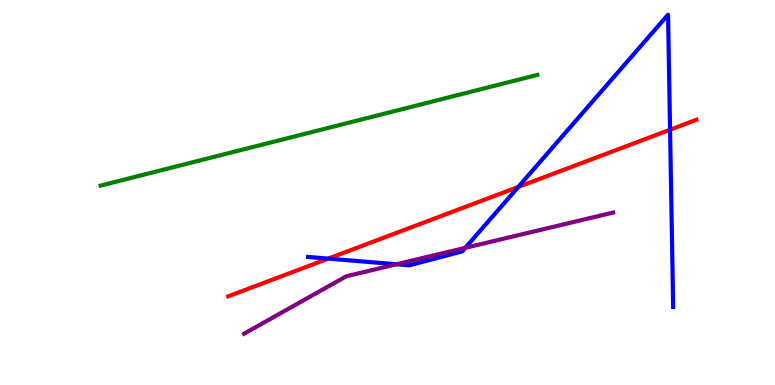[{'lines': ['blue', 'red'], 'intersections': [{'x': 4.24, 'y': 3.28}, {'x': 6.69, 'y': 5.14}, {'x': 8.65, 'y': 6.63}]}, {'lines': ['green', 'red'], 'intersections': []}, {'lines': ['purple', 'red'], 'intersections': []}, {'lines': ['blue', 'green'], 'intersections': []}, {'lines': ['blue', 'purple'], 'intersections': [{'x': 5.12, 'y': 3.14}, {'x': 6.0, 'y': 3.56}]}, {'lines': ['green', 'purple'], 'intersections': []}]